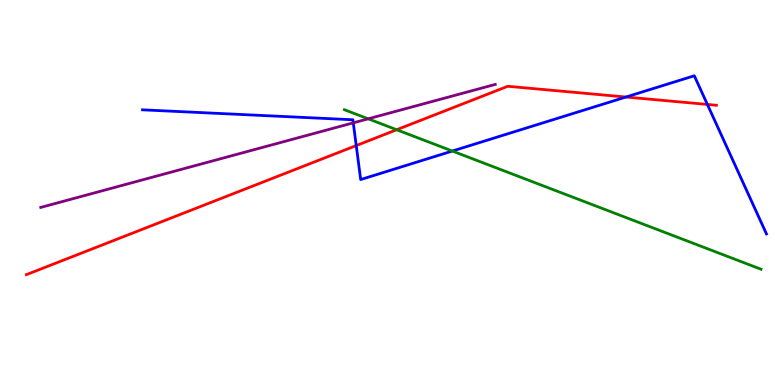[{'lines': ['blue', 'red'], 'intersections': [{'x': 4.6, 'y': 6.22}, {'x': 8.08, 'y': 7.48}, {'x': 9.13, 'y': 7.29}]}, {'lines': ['green', 'red'], 'intersections': [{'x': 5.12, 'y': 6.63}]}, {'lines': ['purple', 'red'], 'intersections': []}, {'lines': ['blue', 'green'], 'intersections': [{'x': 5.84, 'y': 6.08}]}, {'lines': ['blue', 'purple'], 'intersections': [{'x': 4.56, 'y': 6.81}]}, {'lines': ['green', 'purple'], 'intersections': [{'x': 4.75, 'y': 6.91}]}]